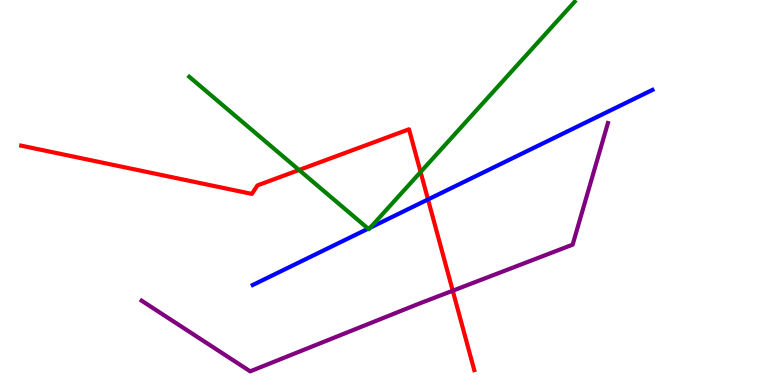[{'lines': ['blue', 'red'], 'intersections': [{'x': 5.52, 'y': 4.82}]}, {'lines': ['green', 'red'], 'intersections': [{'x': 3.86, 'y': 5.58}, {'x': 5.43, 'y': 5.53}]}, {'lines': ['purple', 'red'], 'intersections': [{'x': 5.84, 'y': 2.45}]}, {'lines': ['blue', 'green'], 'intersections': [{'x': 4.75, 'y': 4.06}, {'x': 4.78, 'y': 4.09}]}, {'lines': ['blue', 'purple'], 'intersections': []}, {'lines': ['green', 'purple'], 'intersections': []}]